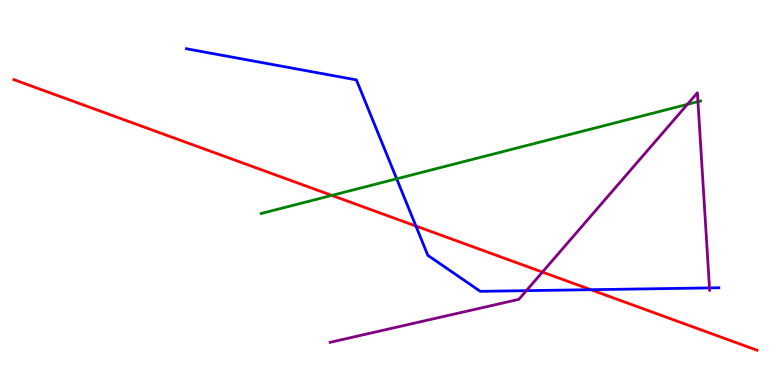[{'lines': ['blue', 'red'], 'intersections': [{'x': 5.37, 'y': 4.13}, {'x': 7.62, 'y': 2.48}]}, {'lines': ['green', 'red'], 'intersections': [{'x': 4.28, 'y': 4.92}]}, {'lines': ['purple', 'red'], 'intersections': [{'x': 7.0, 'y': 2.93}]}, {'lines': ['blue', 'green'], 'intersections': [{'x': 5.12, 'y': 5.36}]}, {'lines': ['blue', 'purple'], 'intersections': [{'x': 6.79, 'y': 2.45}, {'x': 9.15, 'y': 2.52}]}, {'lines': ['green', 'purple'], 'intersections': [{'x': 8.87, 'y': 7.29}, {'x': 9.01, 'y': 7.36}]}]